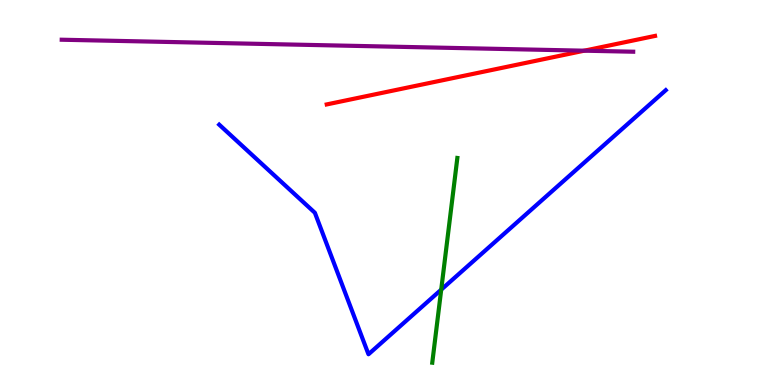[{'lines': ['blue', 'red'], 'intersections': []}, {'lines': ['green', 'red'], 'intersections': []}, {'lines': ['purple', 'red'], 'intersections': [{'x': 7.54, 'y': 8.68}]}, {'lines': ['blue', 'green'], 'intersections': [{'x': 5.69, 'y': 2.48}]}, {'lines': ['blue', 'purple'], 'intersections': []}, {'lines': ['green', 'purple'], 'intersections': []}]